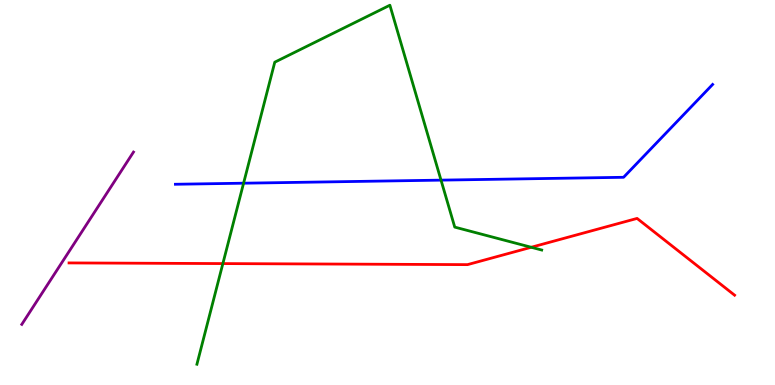[{'lines': ['blue', 'red'], 'intersections': []}, {'lines': ['green', 'red'], 'intersections': [{'x': 2.88, 'y': 3.15}, {'x': 6.85, 'y': 3.58}]}, {'lines': ['purple', 'red'], 'intersections': []}, {'lines': ['blue', 'green'], 'intersections': [{'x': 3.14, 'y': 5.24}, {'x': 5.69, 'y': 5.32}]}, {'lines': ['blue', 'purple'], 'intersections': []}, {'lines': ['green', 'purple'], 'intersections': []}]